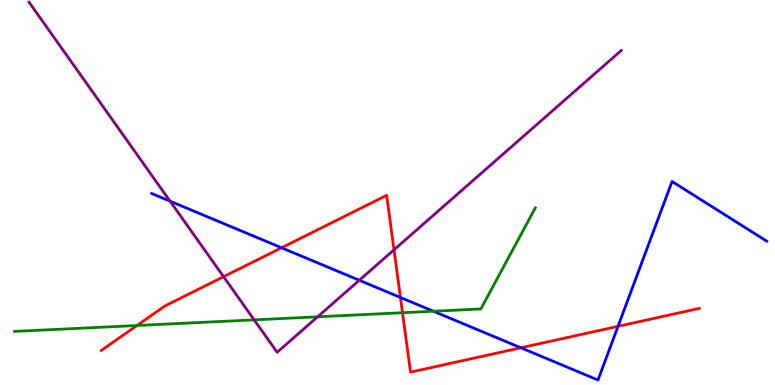[{'lines': ['blue', 'red'], 'intersections': [{'x': 3.63, 'y': 3.56}, {'x': 5.17, 'y': 2.27}, {'x': 6.72, 'y': 0.967}, {'x': 7.97, 'y': 1.52}]}, {'lines': ['green', 'red'], 'intersections': [{'x': 1.77, 'y': 1.55}, {'x': 5.19, 'y': 1.88}]}, {'lines': ['purple', 'red'], 'intersections': [{'x': 2.88, 'y': 2.81}, {'x': 5.08, 'y': 3.51}]}, {'lines': ['blue', 'green'], 'intersections': [{'x': 5.59, 'y': 1.92}]}, {'lines': ['blue', 'purple'], 'intersections': [{'x': 2.19, 'y': 4.77}, {'x': 4.64, 'y': 2.72}]}, {'lines': ['green', 'purple'], 'intersections': [{'x': 3.28, 'y': 1.69}, {'x': 4.1, 'y': 1.77}]}]